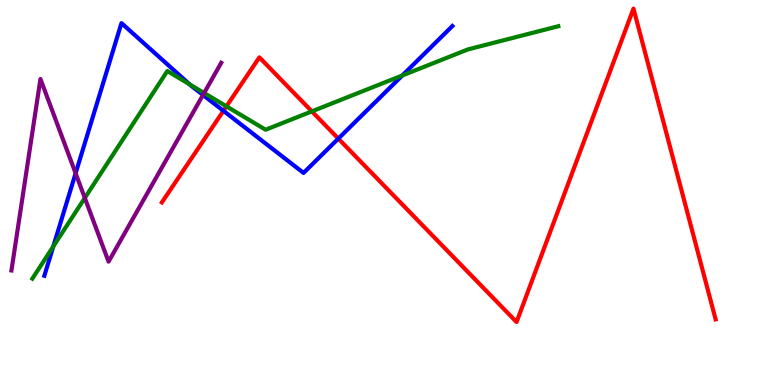[{'lines': ['blue', 'red'], 'intersections': [{'x': 2.88, 'y': 7.12}, {'x': 4.37, 'y': 6.4}]}, {'lines': ['green', 'red'], 'intersections': [{'x': 2.92, 'y': 7.24}, {'x': 4.02, 'y': 7.11}]}, {'lines': ['purple', 'red'], 'intersections': []}, {'lines': ['blue', 'green'], 'intersections': [{'x': 0.688, 'y': 3.6}, {'x': 2.45, 'y': 7.81}, {'x': 5.19, 'y': 8.04}]}, {'lines': ['blue', 'purple'], 'intersections': [{'x': 0.976, 'y': 5.5}, {'x': 2.62, 'y': 7.53}]}, {'lines': ['green', 'purple'], 'intersections': [{'x': 1.09, 'y': 4.86}, {'x': 2.63, 'y': 7.58}]}]